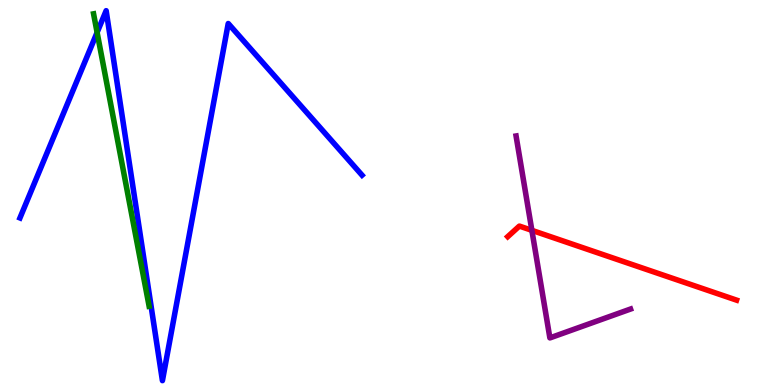[{'lines': ['blue', 'red'], 'intersections': []}, {'lines': ['green', 'red'], 'intersections': []}, {'lines': ['purple', 'red'], 'intersections': [{'x': 6.86, 'y': 4.02}]}, {'lines': ['blue', 'green'], 'intersections': [{'x': 1.25, 'y': 9.16}]}, {'lines': ['blue', 'purple'], 'intersections': []}, {'lines': ['green', 'purple'], 'intersections': []}]